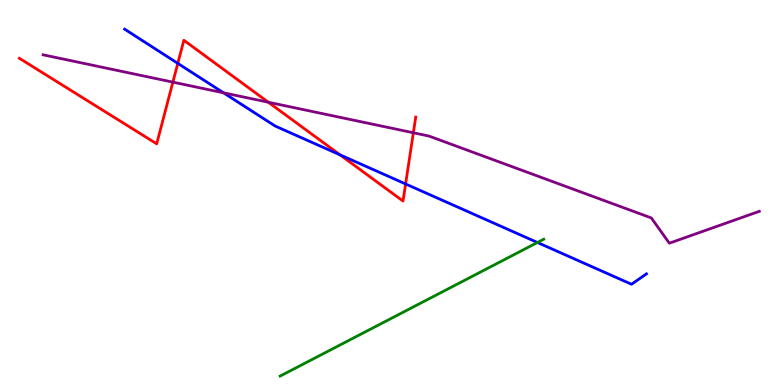[{'lines': ['blue', 'red'], 'intersections': [{'x': 2.29, 'y': 8.35}, {'x': 4.39, 'y': 5.98}, {'x': 5.23, 'y': 5.22}]}, {'lines': ['green', 'red'], 'intersections': []}, {'lines': ['purple', 'red'], 'intersections': [{'x': 2.23, 'y': 7.87}, {'x': 3.46, 'y': 7.34}, {'x': 5.33, 'y': 6.55}]}, {'lines': ['blue', 'green'], 'intersections': [{'x': 6.93, 'y': 3.7}]}, {'lines': ['blue', 'purple'], 'intersections': [{'x': 2.88, 'y': 7.59}]}, {'lines': ['green', 'purple'], 'intersections': []}]